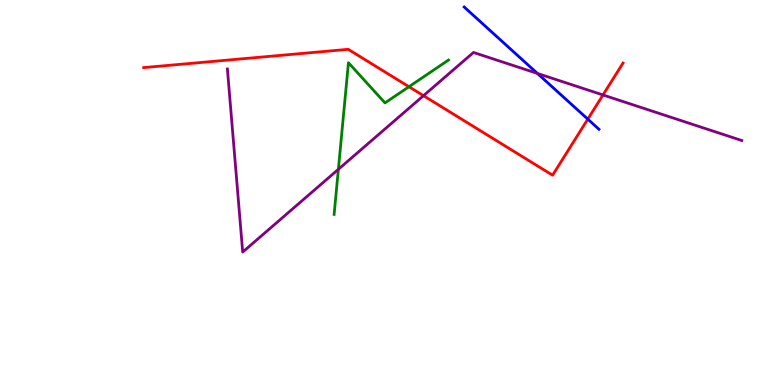[{'lines': ['blue', 'red'], 'intersections': [{'x': 7.58, 'y': 6.91}]}, {'lines': ['green', 'red'], 'intersections': [{'x': 5.28, 'y': 7.75}]}, {'lines': ['purple', 'red'], 'intersections': [{'x': 5.46, 'y': 7.51}, {'x': 7.78, 'y': 7.53}]}, {'lines': ['blue', 'green'], 'intersections': []}, {'lines': ['blue', 'purple'], 'intersections': [{'x': 6.93, 'y': 8.09}]}, {'lines': ['green', 'purple'], 'intersections': [{'x': 4.37, 'y': 5.6}]}]